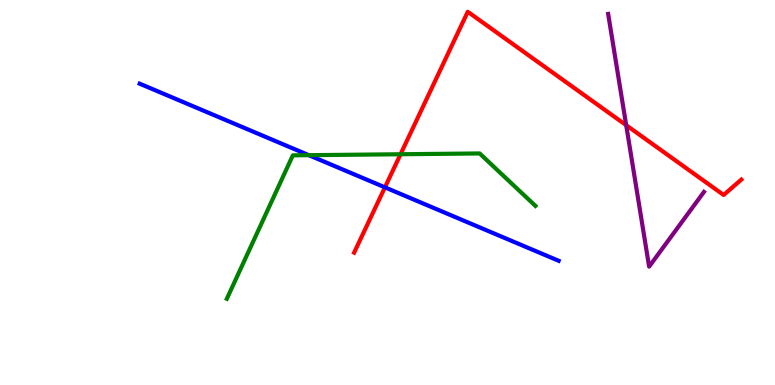[{'lines': ['blue', 'red'], 'intersections': [{'x': 4.97, 'y': 5.13}]}, {'lines': ['green', 'red'], 'intersections': [{'x': 5.17, 'y': 5.99}]}, {'lines': ['purple', 'red'], 'intersections': [{'x': 8.08, 'y': 6.75}]}, {'lines': ['blue', 'green'], 'intersections': [{'x': 3.98, 'y': 5.97}]}, {'lines': ['blue', 'purple'], 'intersections': []}, {'lines': ['green', 'purple'], 'intersections': []}]